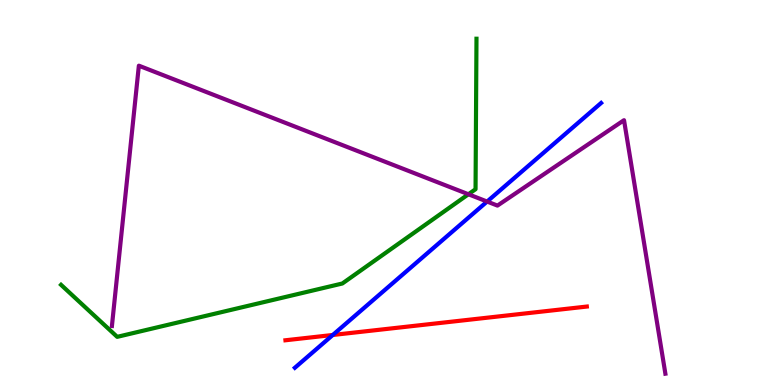[{'lines': ['blue', 'red'], 'intersections': [{'x': 4.29, 'y': 1.3}]}, {'lines': ['green', 'red'], 'intersections': []}, {'lines': ['purple', 'red'], 'intersections': []}, {'lines': ['blue', 'green'], 'intersections': []}, {'lines': ['blue', 'purple'], 'intersections': [{'x': 6.29, 'y': 4.76}]}, {'lines': ['green', 'purple'], 'intersections': [{'x': 6.04, 'y': 4.95}]}]